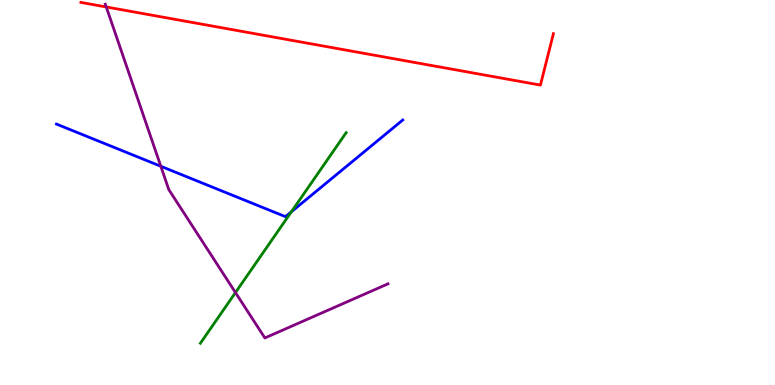[{'lines': ['blue', 'red'], 'intersections': []}, {'lines': ['green', 'red'], 'intersections': []}, {'lines': ['purple', 'red'], 'intersections': [{'x': 1.37, 'y': 9.82}]}, {'lines': ['blue', 'green'], 'intersections': [{'x': 3.76, 'y': 4.5}]}, {'lines': ['blue', 'purple'], 'intersections': [{'x': 2.08, 'y': 5.68}]}, {'lines': ['green', 'purple'], 'intersections': [{'x': 3.04, 'y': 2.4}]}]